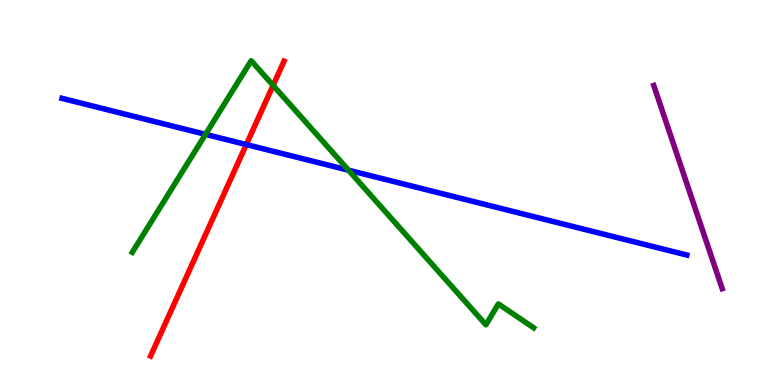[{'lines': ['blue', 'red'], 'intersections': [{'x': 3.18, 'y': 6.25}]}, {'lines': ['green', 'red'], 'intersections': [{'x': 3.52, 'y': 7.78}]}, {'lines': ['purple', 'red'], 'intersections': []}, {'lines': ['blue', 'green'], 'intersections': [{'x': 2.65, 'y': 6.51}, {'x': 4.5, 'y': 5.58}]}, {'lines': ['blue', 'purple'], 'intersections': []}, {'lines': ['green', 'purple'], 'intersections': []}]